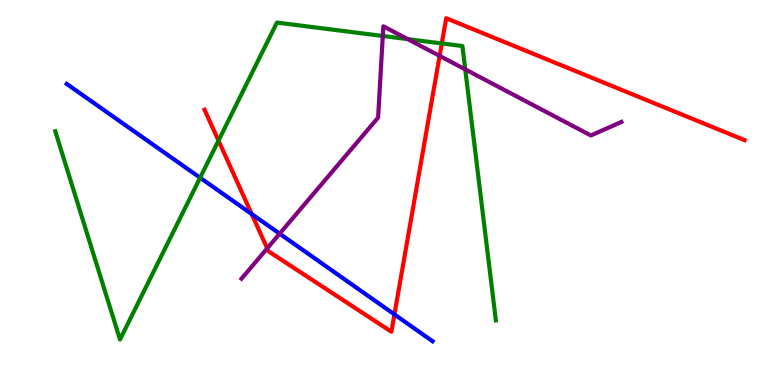[{'lines': ['blue', 'red'], 'intersections': [{'x': 3.25, 'y': 4.44}, {'x': 5.09, 'y': 1.83}]}, {'lines': ['green', 'red'], 'intersections': [{'x': 2.82, 'y': 6.35}, {'x': 5.7, 'y': 8.87}]}, {'lines': ['purple', 'red'], 'intersections': [{'x': 3.45, 'y': 3.55}, {'x': 5.67, 'y': 8.55}]}, {'lines': ['blue', 'green'], 'intersections': [{'x': 2.58, 'y': 5.38}]}, {'lines': ['blue', 'purple'], 'intersections': [{'x': 3.61, 'y': 3.93}]}, {'lines': ['green', 'purple'], 'intersections': [{'x': 4.94, 'y': 9.07}, {'x': 5.26, 'y': 8.98}, {'x': 6.0, 'y': 8.2}]}]